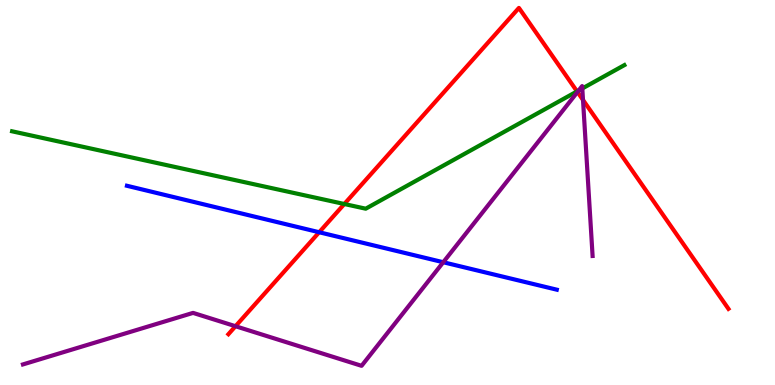[{'lines': ['blue', 'red'], 'intersections': [{'x': 4.12, 'y': 3.97}]}, {'lines': ['green', 'red'], 'intersections': [{'x': 4.44, 'y': 4.7}, {'x': 7.45, 'y': 7.63}]}, {'lines': ['purple', 'red'], 'intersections': [{'x': 3.04, 'y': 1.53}, {'x': 7.45, 'y': 7.61}, {'x': 7.52, 'y': 7.4}]}, {'lines': ['blue', 'green'], 'intersections': []}, {'lines': ['blue', 'purple'], 'intersections': [{'x': 5.72, 'y': 3.19}]}, {'lines': ['green', 'purple'], 'intersections': [{'x': 7.47, 'y': 7.65}, {'x': 7.51, 'y': 7.7}]}]